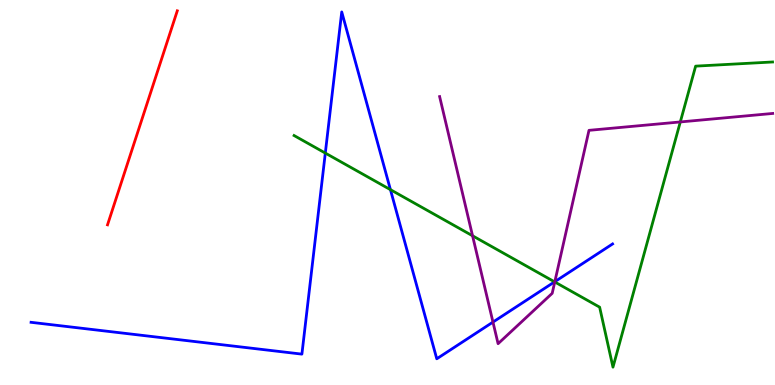[{'lines': ['blue', 'red'], 'intersections': []}, {'lines': ['green', 'red'], 'intersections': []}, {'lines': ['purple', 'red'], 'intersections': []}, {'lines': ['blue', 'green'], 'intersections': [{'x': 4.2, 'y': 6.02}, {'x': 5.04, 'y': 5.07}, {'x': 7.16, 'y': 2.68}]}, {'lines': ['blue', 'purple'], 'intersections': [{'x': 6.36, 'y': 1.63}, {'x': 7.16, 'y': 2.68}]}, {'lines': ['green', 'purple'], 'intersections': [{'x': 6.1, 'y': 3.88}, {'x': 7.16, 'y': 2.68}, {'x': 8.78, 'y': 6.83}]}]